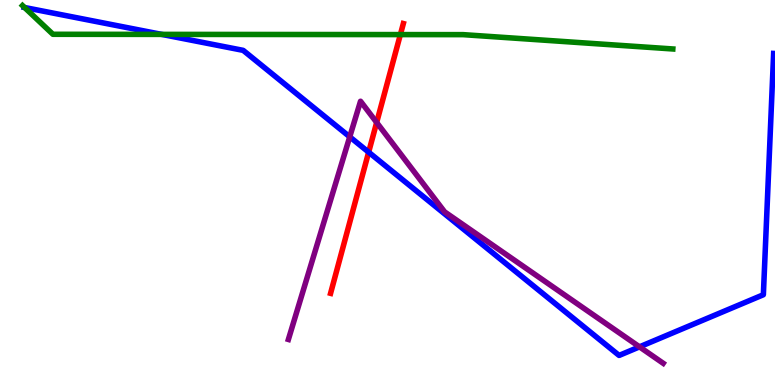[{'lines': ['blue', 'red'], 'intersections': [{'x': 4.76, 'y': 6.05}]}, {'lines': ['green', 'red'], 'intersections': [{'x': 5.17, 'y': 9.1}]}, {'lines': ['purple', 'red'], 'intersections': [{'x': 4.86, 'y': 6.82}]}, {'lines': ['blue', 'green'], 'intersections': [{'x': 0.317, 'y': 9.81}, {'x': 2.09, 'y': 9.11}]}, {'lines': ['blue', 'purple'], 'intersections': [{'x': 4.51, 'y': 6.45}, {'x': 8.25, 'y': 0.991}]}, {'lines': ['green', 'purple'], 'intersections': []}]